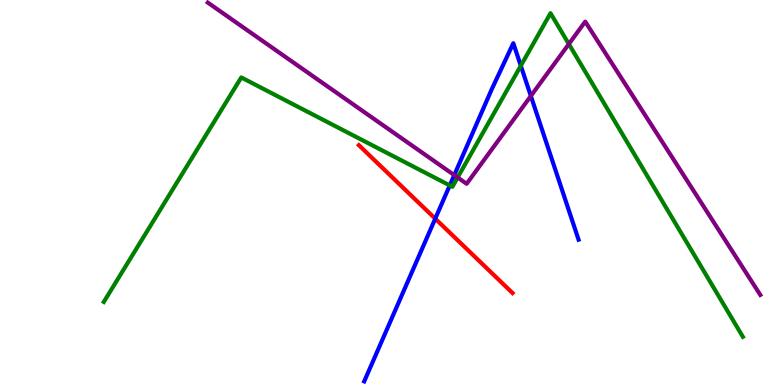[{'lines': ['blue', 'red'], 'intersections': [{'x': 5.62, 'y': 4.32}]}, {'lines': ['green', 'red'], 'intersections': []}, {'lines': ['purple', 'red'], 'intersections': []}, {'lines': ['blue', 'green'], 'intersections': [{'x': 5.8, 'y': 5.18}, {'x': 6.72, 'y': 8.29}]}, {'lines': ['blue', 'purple'], 'intersections': [{'x': 5.86, 'y': 5.45}, {'x': 6.85, 'y': 7.51}]}, {'lines': ['green', 'purple'], 'intersections': [{'x': 5.91, 'y': 5.39}, {'x': 7.34, 'y': 8.86}]}]